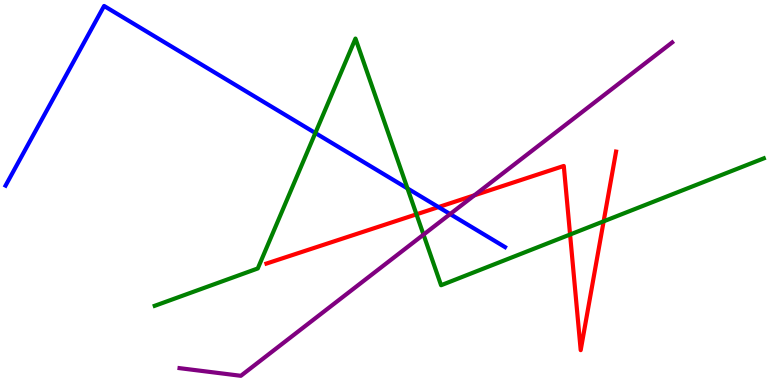[{'lines': ['blue', 'red'], 'intersections': [{'x': 5.66, 'y': 4.62}]}, {'lines': ['green', 'red'], 'intersections': [{'x': 5.37, 'y': 4.43}, {'x': 7.36, 'y': 3.91}, {'x': 7.79, 'y': 4.25}]}, {'lines': ['purple', 'red'], 'intersections': [{'x': 6.12, 'y': 4.93}]}, {'lines': ['blue', 'green'], 'intersections': [{'x': 4.07, 'y': 6.55}, {'x': 5.26, 'y': 5.11}]}, {'lines': ['blue', 'purple'], 'intersections': [{'x': 5.81, 'y': 4.44}]}, {'lines': ['green', 'purple'], 'intersections': [{'x': 5.46, 'y': 3.91}]}]